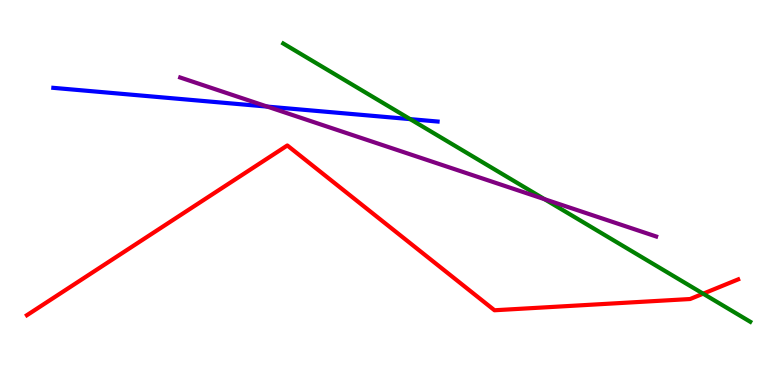[{'lines': ['blue', 'red'], 'intersections': []}, {'lines': ['green', 'red'], 'intersections': [{'x': 9.07, 'y': 2.37}]}, {'lines': ['purple', 'red'], 'intersections': []}, {'lines': ['blue', 'green'], 'intersections': [{'x': 5.29, 'y': 6.91}]}, {'lines': ['blue', 'purple'], 'intersections': [{'x': 3.45, 'y': 7.23}]}, {'lines': ['green', 'purple'], 'intersections': [{'x': 7.03, 'y': 4.83}]}]